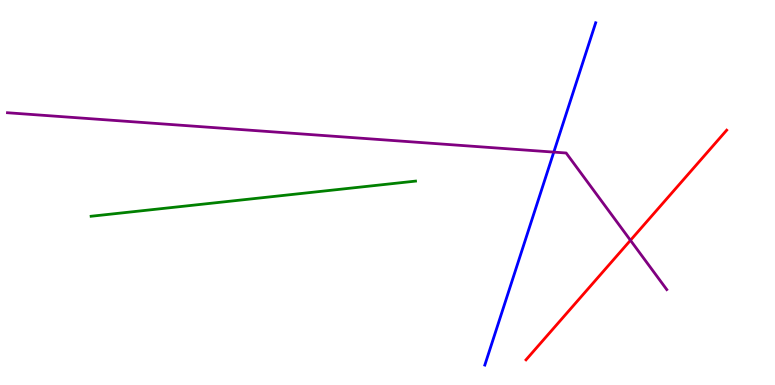[{'lines': ['blue', 'red'], 'intersections': []}, {'lines': ['green', 'red'], 'intersections': []}, {'lines': ['purple', 'red'], 'intersections': [{'x': 8.13, 'y': 3.76}]}, {'lines': ['blue', 'green'], 'intersections': []}, {'lines': ['blue', 'purple'], 'intersections': [{'x': 7.15, 'y': 6.05}]}, {'lines': ['green', 'purple'], 'intersections': []}]